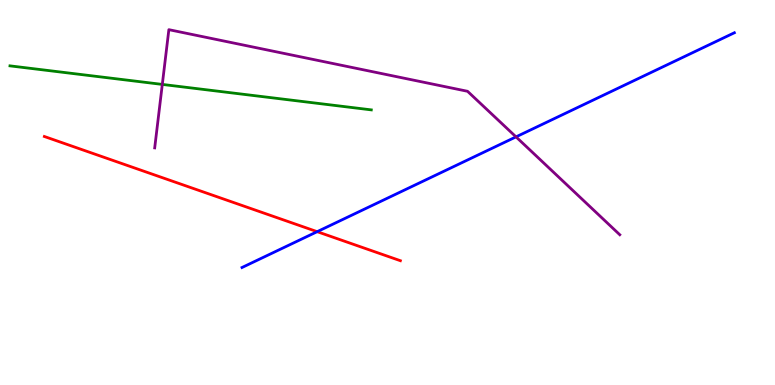[{'lines': ['blue', 'red'], 'intersections': [{'x': 4.09, 'y': 3.98}]}, {'lines': ['green', 'red'], 'intersections': []}, {'lines': ['purple', 'red'], 'intersections': []}, {'lines': ['blue', 'green'], 'intersections': []}, {'lines': ['blue', 'purple'], 'intersections': [{'x': 6.66, 'y': 6.44}]}, {'lines': ['green', 'purple'], 'intersections': [{'x': 2.09, 'y': 7.81}]}]